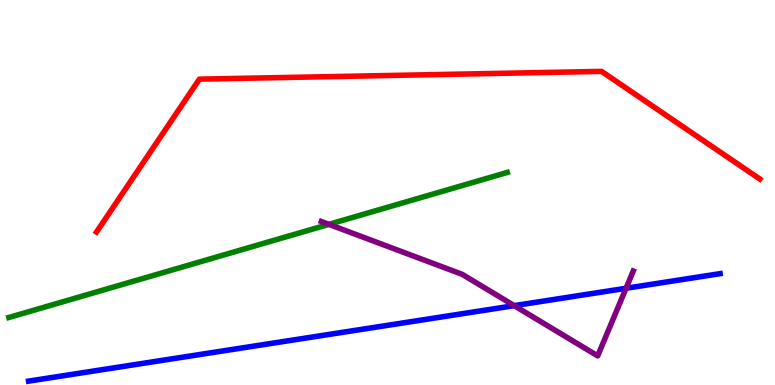[{'lines': ['blue', 'red'], 'intersections': []}, {'lines': ['green', 'red'], 'intersections': []}, {'lines': ['purple', 'red'], 'intersections': []}, {'lines': ['blue', 'green'], 'intersections': []}, {'lines': ['blue', 'purple'], 'intersections': [{'x': 6.64, 'y': 2.06}, {'x': 8.08, 'y': 2.51}]}, {'lines': ['green', 'purple'], 'intersections': [{'x': 4.24, 'y': 4.17}]}]